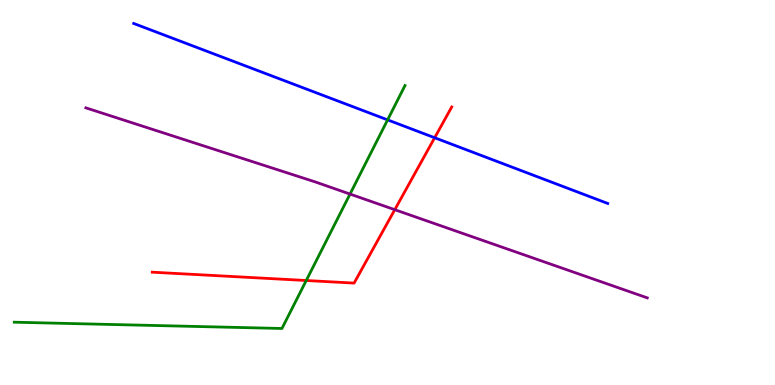[{'lines': ['blue', 'red'], 'intersections': [{'x': 5.61, 'y': 6.42}]}, {'lines': ['green', 'red'], 'intersections': [{'x': 3.95, 'y': 2.71}]}, {'lines': ['purple', 'red'], 'intersections': [{'x': 5.09, 'y': 4.55}]}, {'lines': ['blue', 'green'], 'intersections': [{'x': 5.0, 'y': 6.89}]}, {'lines': ['blue', 'purple'], 'intersections': []}, {'lines': ['green', 'purple'], 'intersections': [{'x': 4.52, 'y': 4.96}]}]